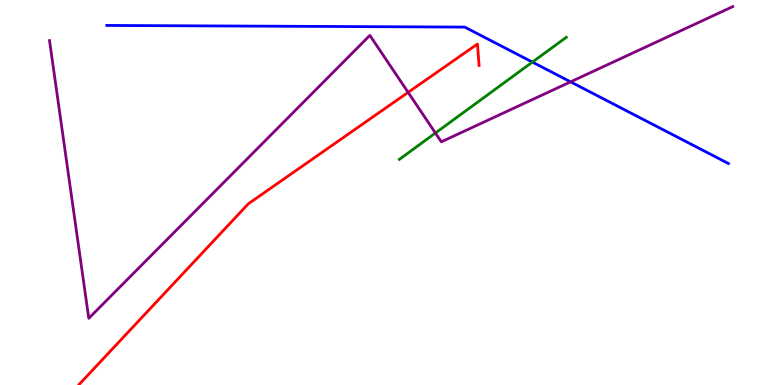[{'lines': ['blue', 'red'], 'intersections': []}, {'lines': ['green', 'red'], 'intersections': []}, {'lines': ['purple', 'red'], 'intersections': [{'x': 5.27, 'y': 7.6}]}, {'lines': ['blue', 'green'], 'intersections': [{'x': 6.87, 'y': 8.39}]}, {'lines': ['blue', 'purple'], 'intersections': [{'x': 7.36, 'y': 7.87}]}, {'lines': ['green', 'purple'], 'intersections': [{'x': 5.62, 'y': 6.55}]}]